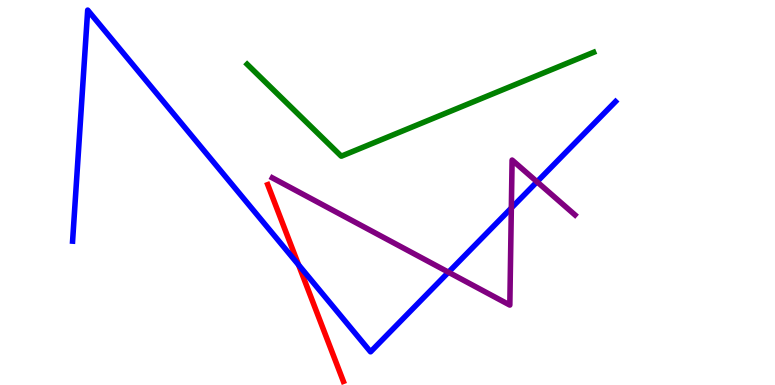[{'lines': ['blue', 'red'], 'intersections': [{'x': 3.85, 'y': 3.12}]}, {'lines': ['green', 'red'], 'intersections': []}, {'lines': ['purple', 'red'], 'intersections': []}, {'lines': ['blue', 'green'], 'intersections': []}, {'lines': ['blue', 'purple'], 'intersections': [{'x': 5.79, 'y': 2.93}, {'x': 6.6, 'y': 4.6}, {'x': 6.93, 'y': 5.28}]}, {'lines': ['green', 'purple'], 'intersections': []}]